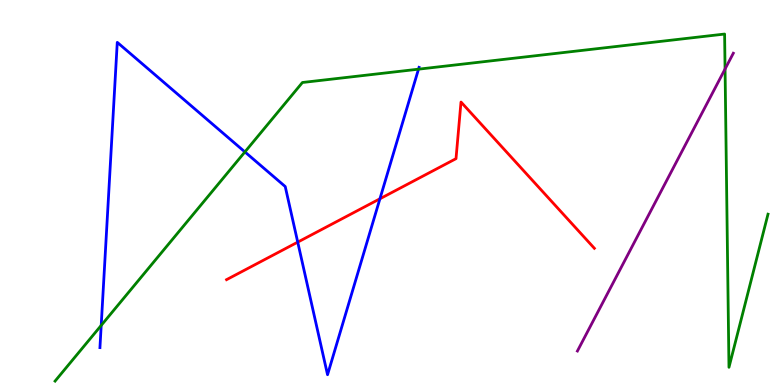[{'lines': ['blue', 'red'], 'intersections': [{'x': 3.84, 'y': 3.71}, {'x': 4.9, 'y': 4.84}]}, {'lines': ['green', 'red'], 'intersections': []}, {'lines': ['purple', 'red'], 'intersections': []}, {'lines': ['blue', 'green'], 'intersections': [{'x': 1.31, 'y': 1.55}, {'x': 3.16, 'y': 6.05}, {'x': 5.4, 'y': 8.2}]}, {'lines': ['blue', 'purple'], 'intersections': []}, {'lines': ['green', 'purple'], 'intersections': [{'x': 9.36, 'y': 8.21}]}]